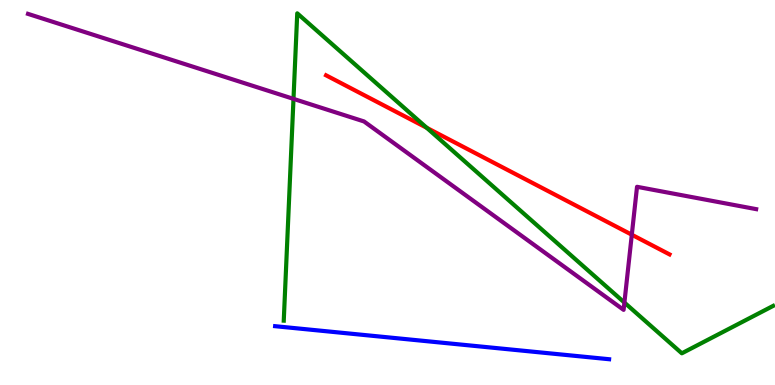[{'lines': ['blue', 'red'], 'intersections': []}, {'lines': ['green', 'red'], 'intersections': [{'x': 5.51, 'y': 6.68}]}, {'lines': ['purple', 'red'], 'intersections': [{'x': 8.15, 'y': 3.9}]}, {'lines': ['blue', 'green'], 'intersections': []}, {'lines': ['blue', 'purple'], 'intersections': []}, {'lines': ['green', 'purple'], 'intersections': [{'x': 3.79, 'y': 7.43}, {'x': 8.06, 'y': 2.14}]}]